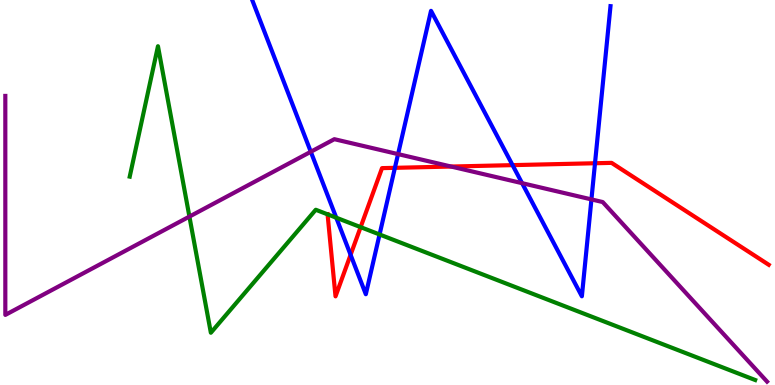[{'lines': ['blue', 'red'], 'intersections': [{'x': 4.52, 'y': 3.38}, {'x': 5.1, 'y': 5.64}, {'x': 6.61, 'y': 5.71}, {'x': 7.68, 'y': 5.76}]}, {'lines': ['green', 'red'], 'intersections': [{'x': 4.23, 'y': 4.43}, {'x': 4.65, 'y': 4.1}]}, {'lines': ['purple', 'red'], 'intersections': [{'x': 5.82, 'y': 5.67}]}, {'lines': ['blue', 'green'], 'intersections': [{'x': 4.34, 'y': 4.35}, {'x': 4.9, 'y': 3.91}]}, {'lines': ['blue', 'purple'], 'intersections': [{'x': 4.01, 'y': 6.06}, {'x': 5.14, 'y': 6.0}, {'x': 6.74, 'y': 5.24}, {'x': 7.63, 'y': 4.82}]}, {'lines': ['green', 'purple'], 'intersections': [{'x': 2.44, 'y': 4.37}]}]